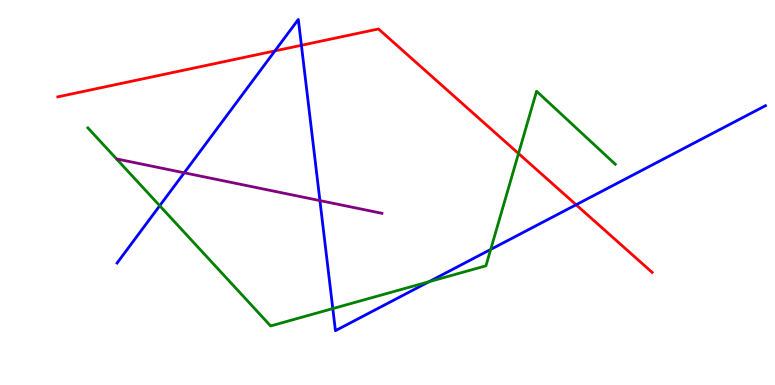[{'lines': ['blue', 'red'], 'intersections': [{'x': 3.55, 'y': 8.68}, {'x': 3.89, 'y': 8.82}, {'x': 7.43, 'y': 4.68}]}, {'lines': ['green', 'red'], 'intersections': [{'x': 6.69, 'y': 6.01}]}, {'lines': ['purple', 'red'], 'intersections': []}, {'lines': ['blue', 'green'], 'intersections': [{'x': 2.06, 'y': 4.66}, {'x': 4.29, 'y': 1.98}, {'x': 5.54, 'y': 2.68}, {'x': 6.33, 'y': 3.52}]}, {'lines': ['blue', 'purple'], 'intersections': [{'x': 2.38, 'y': 5.51}, {'x': 4.13, 'y': 4.79}]}, {'lines': ['green', 'purple'], 'intersections': []}]